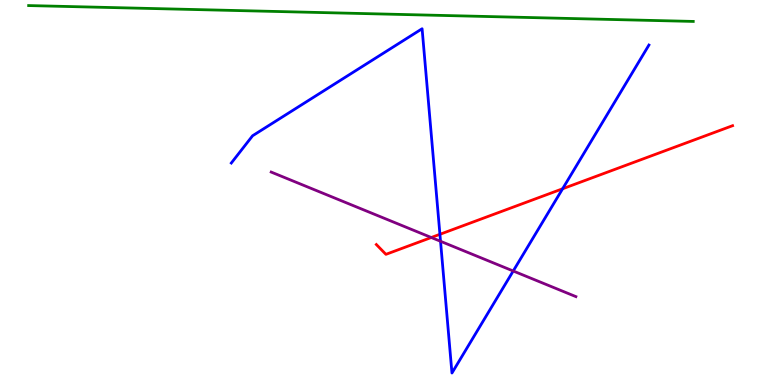[{'lines': ['blue', 'red'], 'intersections': [{'x': 5.68, 'y': 3.91}, {'x': 7.26, 'y': 5.1}]}, {'lines': ['green', 'red'], 'intersections': []}, {'lines': ['purple', 'red'], 'intersections': [{'x': 5.57, 'y': 3.83}]}, {'lines': ['blue', 'green'], 'intersections': []}, {'lines': ['blue', 'purple'], 'intersections': [{'x': 5.68, 'y': 3.73}, {'x': 6.62, 'y': 2.96}]}, {'lines': ['green', 'purple'], 'intersections': []}]